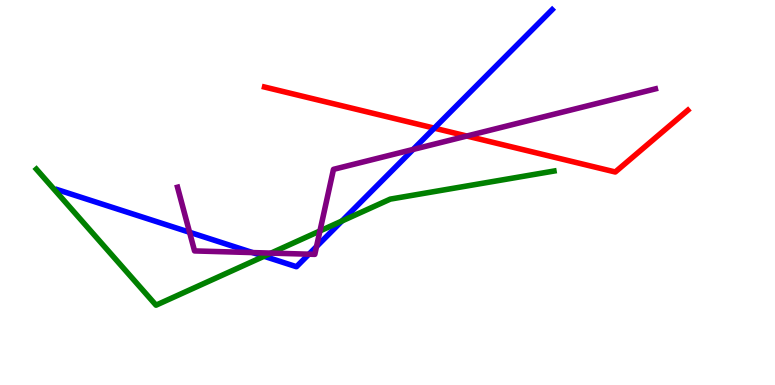[{'lines': ['blue', 'red'], 'intersections': [{'x': 5.6, 'y': 6.67}]}, {'lines': ['green', 'red'], 'intersections': []}, {'lines': ['purple', 'red'], 'intersections': [{'x': 6.02, 'y': 6.47}]}, {'lines': ['blue', 'green'], 'intersections': [{'x': 3.41, 'y': 3.34}, {'x': 4.41, 'y': 4.26}]}, {'lines': ['blue', 'purple'], 'intersections': [{'x': 2.45, 'y': 3.97}, {'x': 3.26, 'y': 3.44}, {'x': 3.99, 'y': 3.4}, {'x': 4.08, 'y': 3.6}, {'x': 5.33, 'y': 6.12}]}, {'lines': ['green', 'purple'], 'intersections': [{'x': 3.5, 'y': 3.43}, {'x': 4.13, 'y': 4.0}]}]